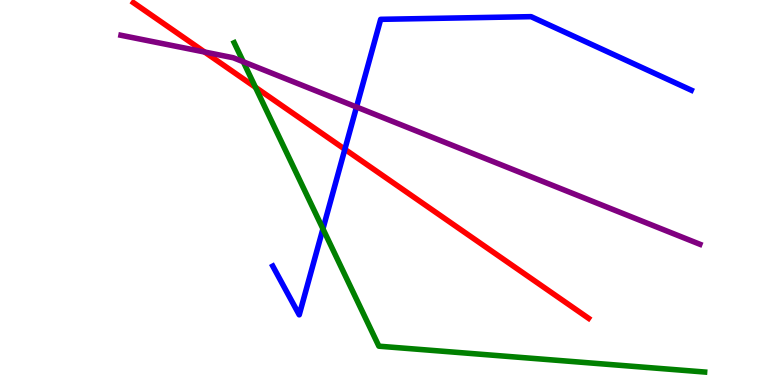[{'lines': ['blue', 'red'], 'intersections': [{'x': 4.45, 'y': 6.12}]}, {'lines': ['green', 'red'], 'intersections': [{'x': 3.3, 'y': 7.73}]}, {'lines': ['purple', 'red'], 'intersections': [{'x': 2.64, 'y': 8.65}]}, {'lines': ['blue', 'green'], 'intersections': [{'x': 4.17, 'y': 4.06}]}, {'lines': ['blue', 'purple'], 'intersections': [{'x': 4.6, 'y': 7.22}]}, {'lines': ['green', 'purple'], 'intersections': [{'x': 3.14, 'y': 8.4}]}]